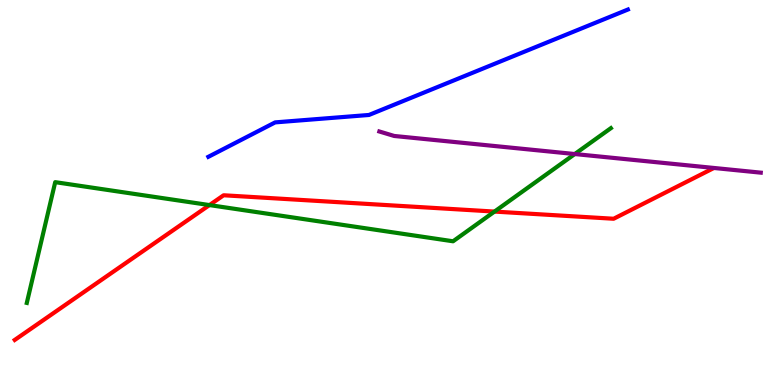[{'lines': ['blue', 'red'], 'intersections': []}, {'lines': ['green', 'red'], 'intersections': [{'x': 2.7, 'y': 4.67}, {'x': 6.38, 'y': 4.5}]}, {'lines': ['purple', 'red'], 'intersections': []}, {'lines': ['blue', 'green'], 'intersections': []}, {'lines': ['blue', 'purple'], 'intersections': []}, {'lines': ['green', 'purple'], 'intersections': [{'x': 7.42, 'y': 6.0}]}]